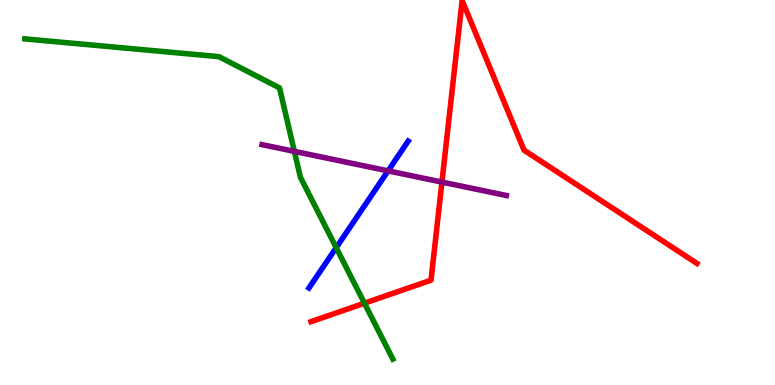[{'lines': ['blue', 'red'], 'intersections': []}, {'lines': ['green', 'red'], 'intersections': [{'x': 4.7, 'y': 2.12}]}, {'lines': ['purple', 'red'], 'intersections': [{'x': 5.7, 'y': 5.27}]}, {'lines': ['blue', 'green'], 'intersections': [{'x': 4.34, 'y': 3.57}]}, {'lines': ['blue', 'purple'], 'intersections': [{'x': 5.01, 'y': 5.56}]}, {'lines': ['green', 'purple'], 'intersections': [{'x': 3.8, 'y': 6.07}]}]